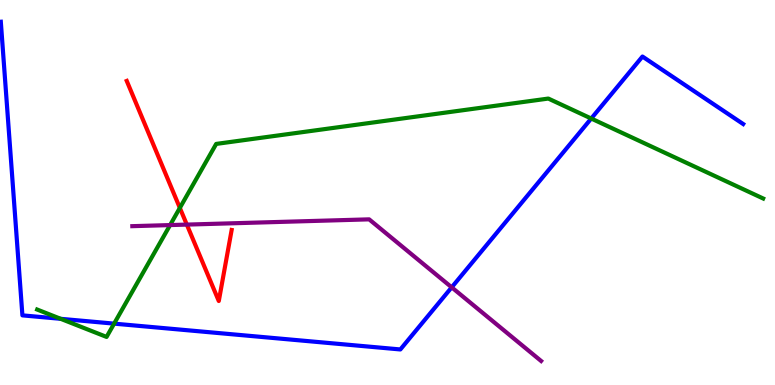[{'lines': ['blue', 'red'], 'intersections': []}, {'lines': ['green', 'red'], 'intersections': [{'x': 2.32, 'y': 4.6}]}, {'lines': ['purple', 'red'], 'intersections': [{'x': 2.41, 'y': 4.17}]}, {'lines': ['blue', 'green'], 'intersections': [{'x': 0.783, 'y': 1.72}, {'x': 1.47, 'y': 1.59}, {'x': 7.63, 'y': 6.92}]}, {'lines': ['blue', 'purple'], 'intersections': [{'x': 5.83, 'y': 2.54}]}, {'lines': ['green', 'purple'], 'intersections': [{'x': 2.19, 'y': 4.15}]}]